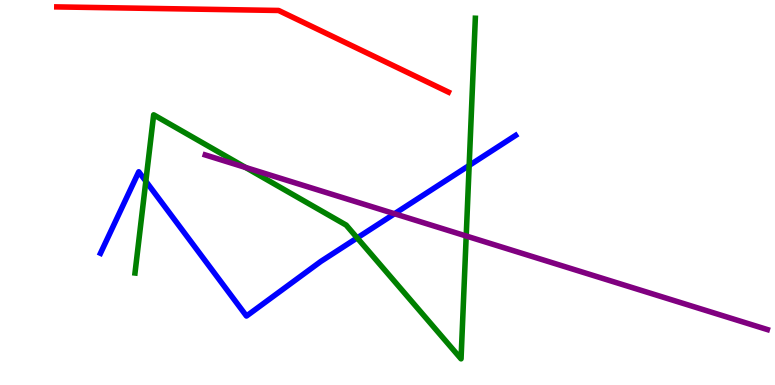[{'lines': ['blue', 'red'], 'intersections': []}, {'lines': ['green', 'red'], 'intersections': []}, {'lines': ['purple', 'red'], 'intersections': []}, {'lines': ['blue', 'green'], 'intersections': [{'x': 1.88, 'y': 5.29}, {'x': 4.61, 'y': 3.82}, {'x': 6.05, 'y': 5.7}]}, {'lines': ['blue', 'purple'], 'intersections': [{'x': 5.09, 'y': 4.45}]}, {'lines': ['green', 'purple'], 'intersections': [{'x': 3.17, 'y': 5.65}, {'x': 6.02, 'y': 3.87}]}]